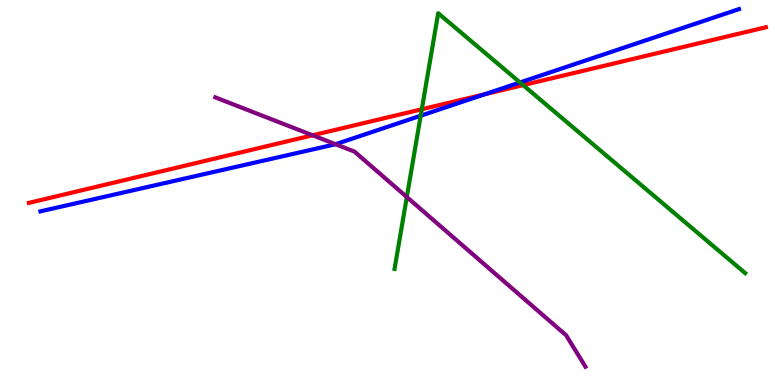[{'lines': ['blue', 'red'], 'intersections': [{'x': 6.26, 'y': 7.55}]}, {'lines': ['green', 'red'], 'intersections': [{'x': 5.44, 'y': 7.16}, {'x': 6.75, 'y': 7.79}]}, {'lines': ['purple', 'red'], 'intersections': [{'x': 4.03, 'y': 6.49}]}, {'lines': ['blue', 'green'], 'intersections': [{'x': 5.43, 'y': 6.99}, {'x': 6.71, 'y': 7.86}]}, {'lines': ['blue', 'purple'], 'intersections': [{'x': 4.33, 'y': 6.25}]}, {'lines': ['green', 'purple'], 'intersections': [{'x': 5.25, 'y': 4.88}]}]